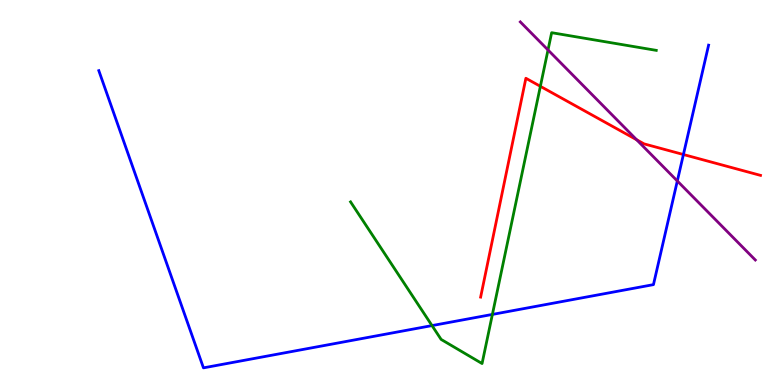[{'lines': ['blue', 'red'], 'intersections': [{'x': 8.82, 'y': 5.99}]}, {'lines': ['green', 'red'], 'intersections': [{'x': 6.97, 'y': 7.76}]}, {'lines': ['purple', 'red'], 'intersections': [{'x': 8.21, 'y': 6.37}]}, {'lines': ['blue', 'green'], 'intersections': [{'x': 5.57, 'y': 1.54}, {'x': 6.35, 'y': 1.83}]}, {'lines': ['blue', 'purple'], 'intersections': [{'x': 8.74, 'y': 5.3}]}, {'lines': ['green', 'purple'], 'intersections': [{'x': 7.07, 'y': 8.7}]}]